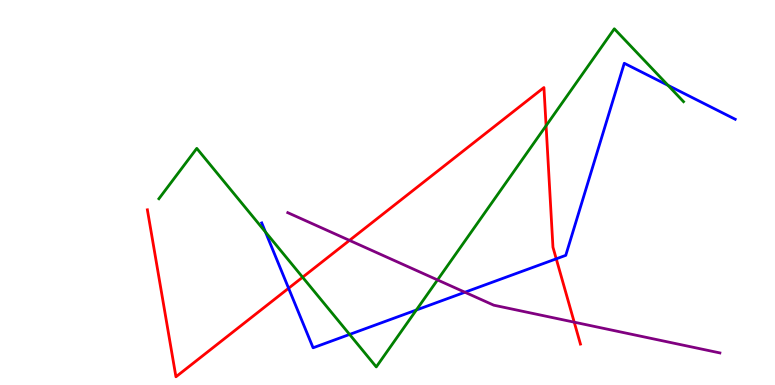[{'lines': ['blue', 'red'], 'intersections': [{'x': 3.72, 'y': 2.51}, {'x': 7.18, 'y': 3.28}]}, {'lines': ['green', 'red'], 'intersections': [{'x': 3.9, 'y': 2.8}, {'x': 7.05, 'y': 6.73}]}, {'lines': ['purple', 'red'], 'intersections': [{'x': 4.51, 'y': 3.76}, {'x': 7.41, 'y': 1.63}]}, {'lines': ['blue', 'green'], 'intersections': [{'x': 3.43, 'y': 3.97}, {'x': 4.51, 'y': 1.31}, {'x': 5.37, 'y': 1.95}, {'x': 8.62, 'y': 7.78}]}, {'lines': ['blue', 'purple'], 'intersections': [{'x': 6.0, 'y': 2.41}]}, {'lines': ['green', 'purple'], 'intersections': [{'x': 5.65, 'y': 2.73}]}]